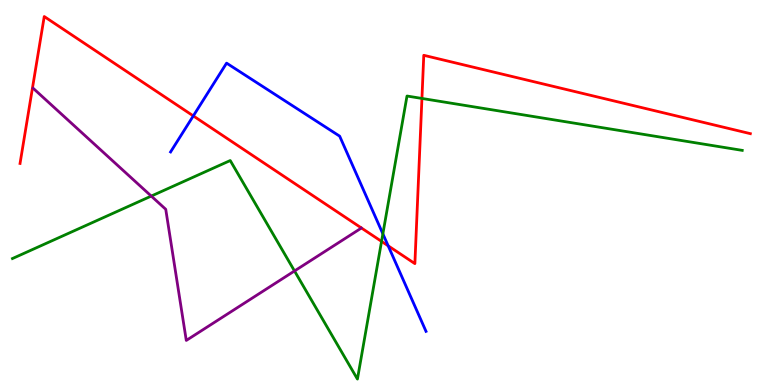[{'lines': ['blue', 'red'], 'intersections': [{'x': 2.49, 'y': 6.99}, {'x': 5.01, 'y': 3.62}]}, {'lines': ['green', 'red'], 'intersections': [{'x': 4.92, 'y': 3.73}, {'x': 5.44, 'y': 7.44}]}, {'lines': ['purple', 'red'], 'intersections': []}, {'lines': ['blue', 'green'], 'intersections': [{'x': 4.94, 'y': 3.93}]}, {'lines': ['blue', 'purple'], 'intersections': []}, {'lines': ['green', 'purple'], 'intersections': [{'x': 1.95, 'y': 4.91}, {'x': 3.8, 'y': 2.96}]}]